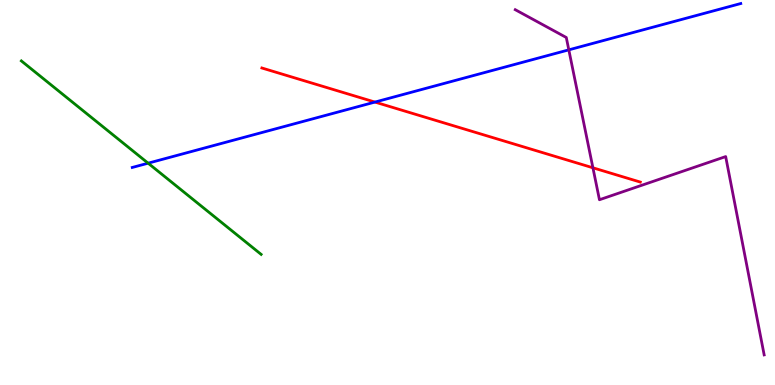[{'lines': ['blue', 'red'], 'intersections': [{'x': 4.84, 'y': 7.35}]}, {'lines': ['green', 'red'], 'intersections': []}, {'lines': ['purple', 'red'], 'intersections': [{'x': 7.65, 'y': 5.64}]}, {'lines': ['blue', 'green'], 'intersections': [{'x': 1.91, 'y': 5.76}]}, {'lines': ['blue', 'purple'], 'intersections': [{'x': 7.34, 'y': 8.71}]}, {'lines': ['green', 'purple'], 'intersections': []}]